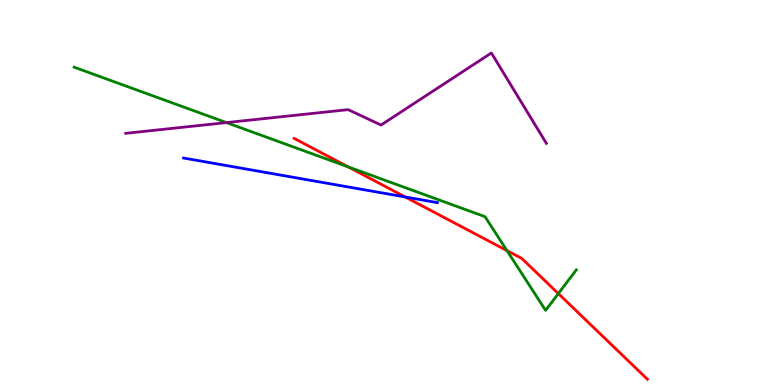[{'lines': ['blue', 'red'], 'intersections': [{'x': 5.23, 'y': 4.88}]}, {'lines': ['green', 'red'], 'intersections': [{'x': 4.49, 'y': 5.67}, {'x': 6.54, 'y': 3.49}, {'x': 7.2, 'y': 2.37}]}, {'lines': ['purple', 'red'], 'intersections': []}, {'lines': ['blue', 'green'], 'intersections': []}, {'lines': ['blue', 'purple'], 'intersections': []}, {'lines': ['green', 'purple'], 'intersections': [{'x': 2.92, 'y': 6.82}]}]